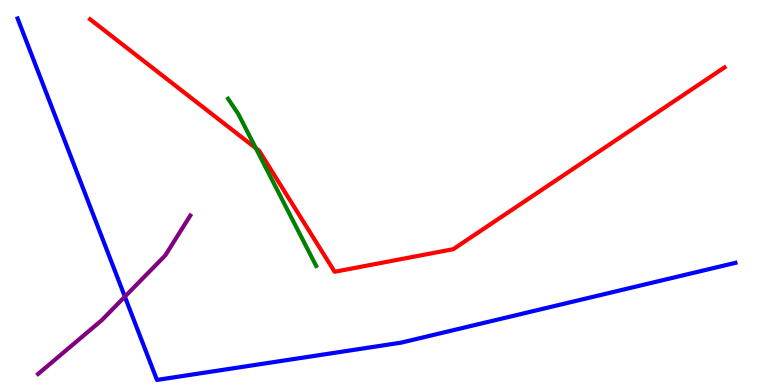[{'lines': ['blue', 'red'], 'intersections': []}, {'lines': ['green', 'red'], 'intersections': [{'x': 3.3, 'y': 6.15}]}, {'lines': ['purple', 'red'], 'intersections': []}, {'lines': ['blue', 'green'], 'intersections': []}, {'lines': ['blue', 'purple'], 'intersections': [{'x': 1.61, 'y': 2.29}]}, {'lines': ['green', 'purple'], 'intersections': []}]